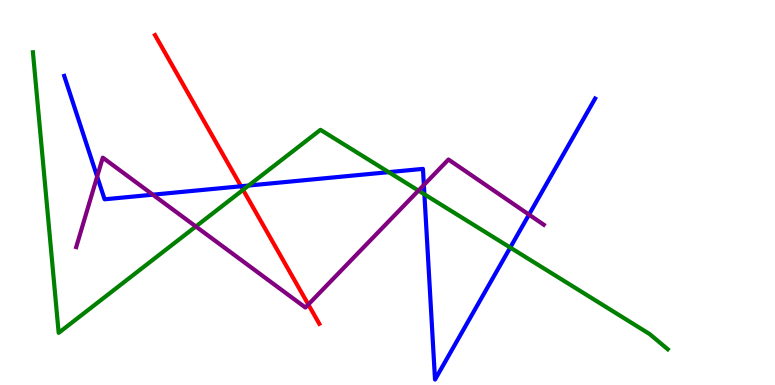[{'lines': ['blue', 'red'], 'intersections': [{'x': 3.11, 'y': 5.16}]}, {'lines': ['green', 'red'], 'intersections': [{'x': 3.14, 'y': 5.07}]}, {'lines': ['purple', 'red'], 'intersections': [{'x': 3.98, 'y': 2.09}]}, {'lines': ['blue', 'green'], 'intersections': [{'x': 3.21, 'y': 5.18}, {'x': 5.02, 'y': 5.53}, {'x': 5.48, 'y': 4.95}, {'x': 6.58, 'y': 3.57}]}, {'lines': ['blue', 'purple'], 'intersections': [{'x': 1.25, 'y': 5.41}, {'x': 1.97, 'y': 4.94}, {'x': 5.47, 'y': 5.19}, {'x': 6.83, 'y': 4.43}]}, {'lines': ['green', 'purple'], 'intersections': [{'x': 2.53, 'y': 4.12}, {'x': 5.4, 'y': 5.05}]}]